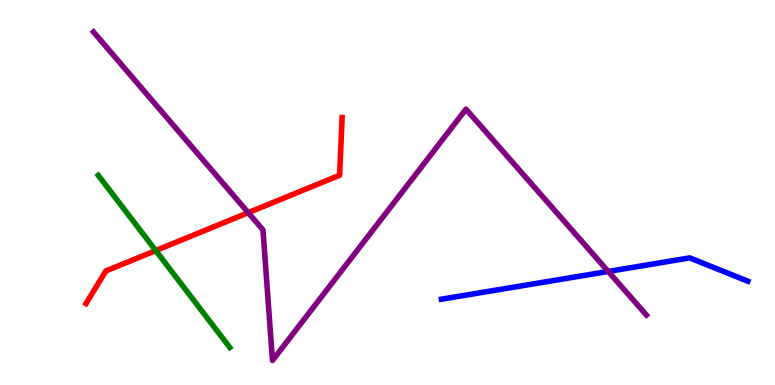[{'lines': ['blue', 'red'], 'intersections': []}, {'lines': ['green', 'red'], 'intersections': [{'x': 2.01, 'y': 3.49}]}, {'lines': ['purple', 'red'], 'intersections': [{'x': 3.2, 'y': 4.48}]}, {'lines': ['blue', 'green'], 'intersections': []}, {'lines': ['blue', 'purple'], 'intersections': [{'x': 7.85, 'y': 2.95}]}, {'lines': ['green', 'purple'], 'intersections': []}]